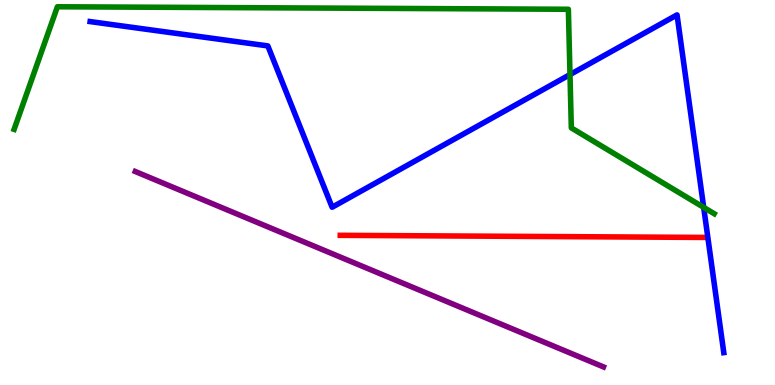[{'lines': ['blue', 'red'], 'intersections': []}, {'lines': ['green', 'red'], 'intersections': []}, {'lines': ['purple', 'red'], 'intersections': []}, {'lines': ['blue', 'green'], 'intersections': [{'x': 7.35, 'y': 8.06}, {'x': 9.08, 'y': 4.61}]}, {'lines': ['blue', 'purple'], 'intersections': []}, {'lines': ['green', 'purple'], 'intersections': []}]